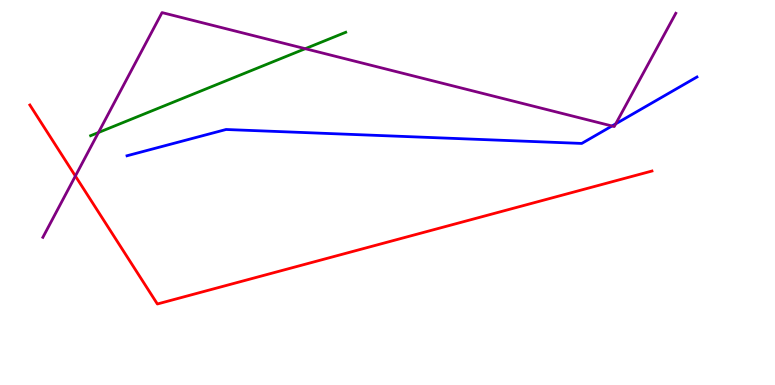[{'lines': ['blue', 'red'], 'intersections': []}, {'lines': ['green', 'red'], 'intersections': []}, {'lines': ['purple', 'red'], 'intersections': [{'x': 0.973, 'y': 5.43}]}, {'lines': ['blue', 'green'], 'intersections': []}, {'lines': ['blue', 'purple'], 'intersections': [{'x': 7.9, 'y': 6.73}, {'x': 7.94, 'y': 6.78}]}, {'lines': ['green', 'purple'], 'intersections': [{'x': 1.27, 'y': 6.56}, {'x': 3.94, 'y': 8.74}]}]